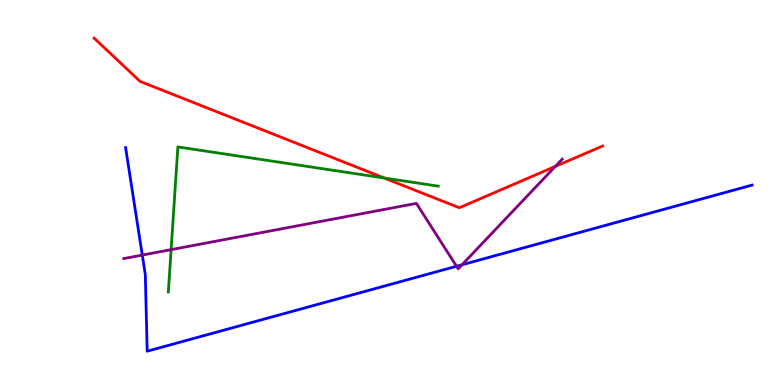[{'lines': ['blue', 'red'], 'intersections': []}, {'lines': ['green', 'red'], 'intersections': [{'x': 4.96, 'y': 5.38}]}, {'lines': ['purple', 'red'], 'intersections': [{'x': 7.17, 'y': 5.68}]}, {'lines': ['blue', 'green'], 'intersections': []}, {'lines': ['blue', 'purple'], 'intersections': [{'x': 1.84, 'y': 3.37}, {'x': 5.89, 'y': 3.08}, {'x': 5.96, 'y': 3.12}]}, {'lines': ['green', 'purple'], 'intersections': [{'x': 2.21, 'y': 3.52}]}]